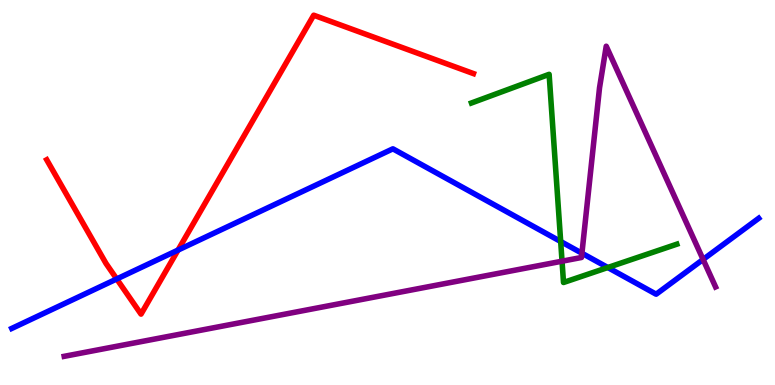[{'lines': ['blue', 'red'], 'intersections': [{'x': 1.51, 'y': 2.75}, {'x': 2.3, 'y': 3.5}]}, {'lines': ['green', 'red'], 'intersections': []}, {'lines': ['purple', 'red'], 'intersections': []}, {'lines': ['blue', 'green'], 'intersections': [{'x': 7.23, 'y': 3.73}, {'x': 7.84, 'y': 3.05}]}, {'lines': ['blue', 'purple'], 'intersections': [{'x': 7.51, 'y': 3.42}, {'x': 9.07, 'y': 3.26}]}, {'lines': ['green', 'purple'], 'intersections': [{'x': 7.25, 'y': 3.22}]}]